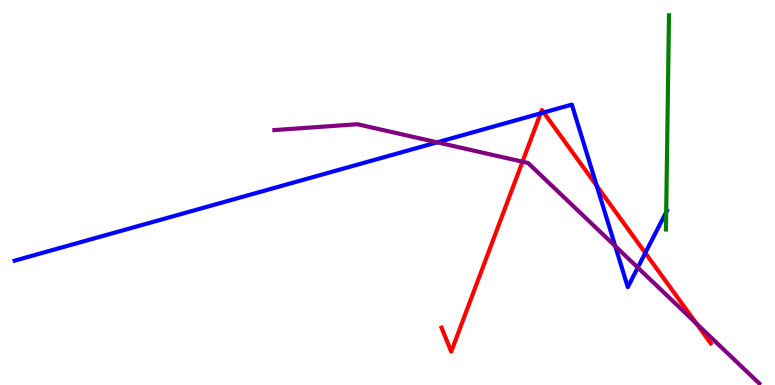[{'lines': ['blue', 'red'], 'intersections': [{'x': 6.98, 'y': 7.06}, {'x': 7.02, 'y': 7.08}, {'x': 7.7, 'y': 5.17}, {'x': 8.33, 'y': 3.43}]}, {'lines': ['green', 'red'], 'intersections': []}, {'lines': ['purple', 'red'], 'intersections': [{'x': 6.74, 'y': 5.8}, {'x': 8.98, 'y': 1.6}]}, {'lines': ['blue', 'green'], 'intersections': [{'x': 8.6, 'y': 4.49}]}, {'lines': ['blue', 'purple'], 'intersections': [{'x': 5.64, 'y': 6.3}, {'x': 7.94, 'y': 3.61}, {'x': 8.23, 'y': 3.05}]}, {'lines': ['green', 'purple'], 'intersections': []}]